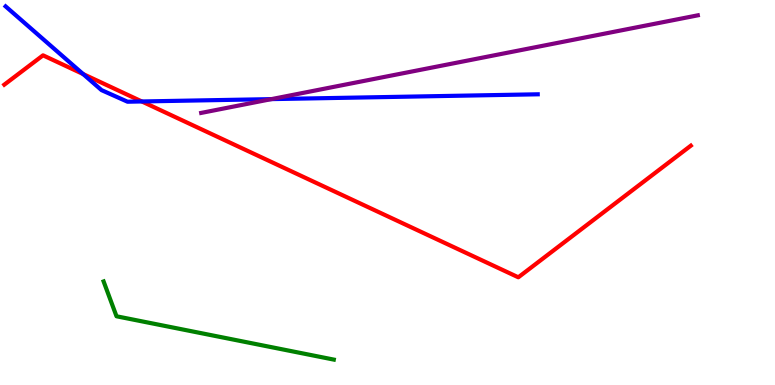[{'lines': ['blue', 'red'], 'intersections': [{'x': 1.07, 'y': 8.08}, {'x': 1.83, 'y': 7.36}]}, {'lines': ['green', 'red'], 'intersections': []}, {'lines': ['purple', 'red'], 'intersections': []}, {'lines': ['blue', 'green'], 'intersections': []}, {'lines': ['blue', 'purple'], 'intersections': [{'x': 3.5, 'y': 7.43}]}, {'lines': ['green', 'purple'], 'intersections': []}]